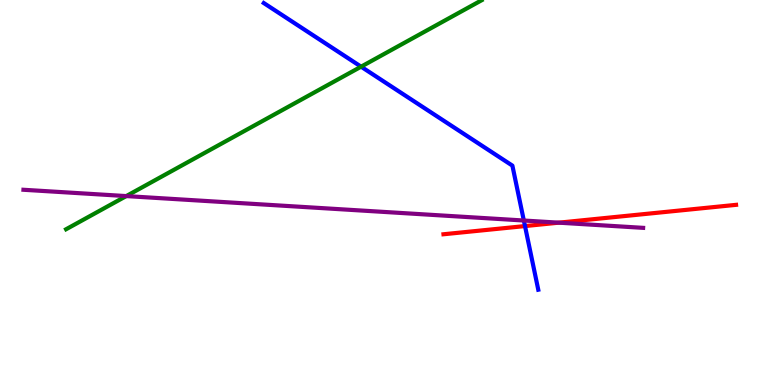[{'lines': ['blue', 'red'], 'intersections': [{'x': 6.77, 'y': 4.13}]}, {'lines': ['green', 'red'], 'intersections': []}, {'lines': ['purple', 'red'], 'intersections': [{'x': 7.21, 'y': 4.22}]}, {'lines': ['blue', 'green'], 'intersections': [{'x': 4.66, 'y': 8.27}]}, {'lines': ['blue', 'purple'], 'intersections': [{'x': 6.76, 'y': 4.27}]}, {'lines': ['green', 'purple'], 'intersections': [{'x': 1.63, 'y': 4.91}]}]